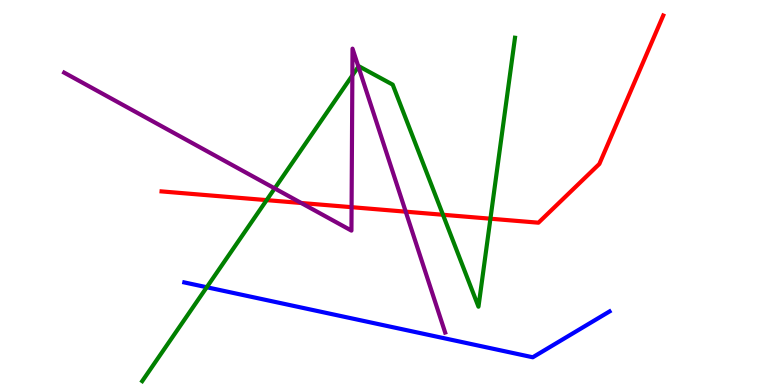[{'lines': ['blue', 'red'], 'intersections': []}, {'lines': ['green', 'red'], 'intersections': [{'x': 3.44, 'y': 4.8}, {'x': 5.72, 'y': 4.42}, {'x': 6.33, 'y': 4.32}]}, {'lines': ['purple', 'red'], 'intersections': [{'x': 3.89, 'y': 4.73}, {'x': 4.54, 'y': 4.62}, {'x': 5.24, 'y': 4.5}]}, {'lines': ['blue', 'green'], 'intersections': [{'x': 2.67, 'y': 2.54}]}, {'lines': ['blue', 'purple'], 'intersections': []}, {'lines': ['green', 'purple'], 'intersections': [{'x': 3.54, 'y': 5.11}, {'x': 4.55, 'y': 8.04}, {'x': 4.62, 'y': 8.27}]}]